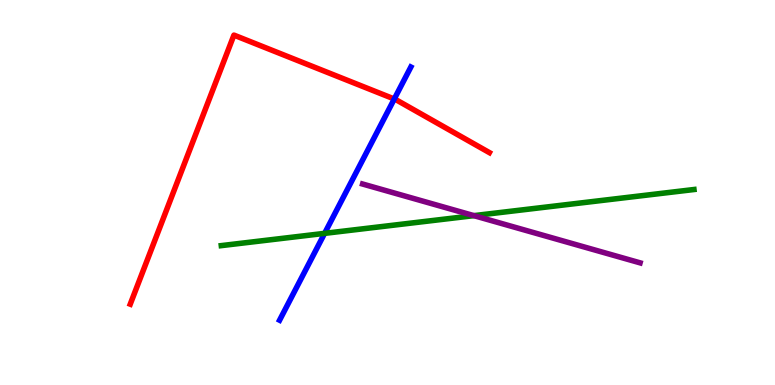[{'lines': ['blue', 'red'], 'intersections': [{'x': 5.09, 'y': 7.43}]}, {'lines': ['green', 'red'], 'intersections': []}, {'lines': ['purple', 'red'], 'intersections': []}, {'lines': ['blue', 'green'], 'intersections': [{'x': 4.19, 'y': 3.94}]}, {'lines': ['blue', 'purple'], 'intersections': []}, {'lines': ['green', 'purple'], 'intersections': [{'x': 6.11, 'y': 4.4}]}]